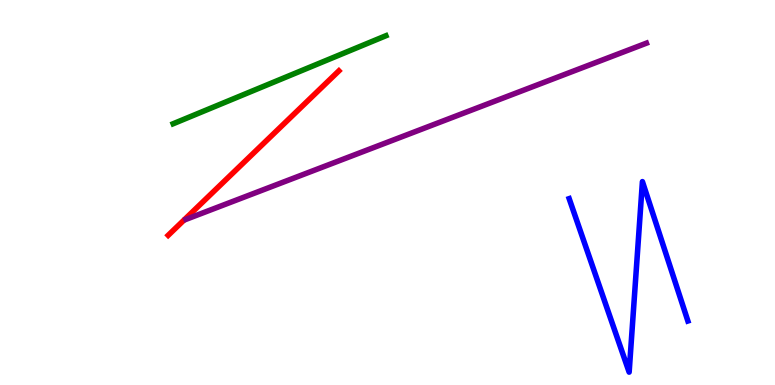[{'lines': ['blue', 'red'], 'intersections': []}, {'lines': ['green', 'red'], 'intersections': []}, {'lines': ['purple', 'red'], 'intersections': []}, {'lines': ['blue', 'green'], 'intersections': []}, {'lines': ['blue', 'purple'], 'intersections': []}, {'lines': ['green', 'purple'], 'intersections': []}]